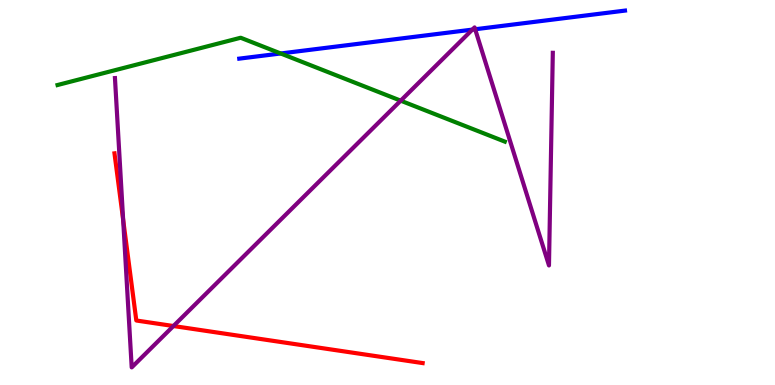[{'lines': ['blue', 'red'], 'intersections': []}, {'lines': ['green', 'red'], 'intersections': []}, {'lines': ['purple', 'red'], 'intersections': [{'x': 1.59, 'y': 4.29}, {'x': 2.24, 'y': 1.53}]}, {'lines': ['blue', 'green'], 'intersections': [{'x': 3.62, 'y': 8.61}]}, {'lines': ['blue', 'purple'], 'intersections': [{'x': 6.1, 'y': 9.23}, {'x': 6.13, 'y': 9.24}]}, {'lines': ['green', 'purple'], 'intersections': [{'x': 5.17, 'y': 7.39}]}]